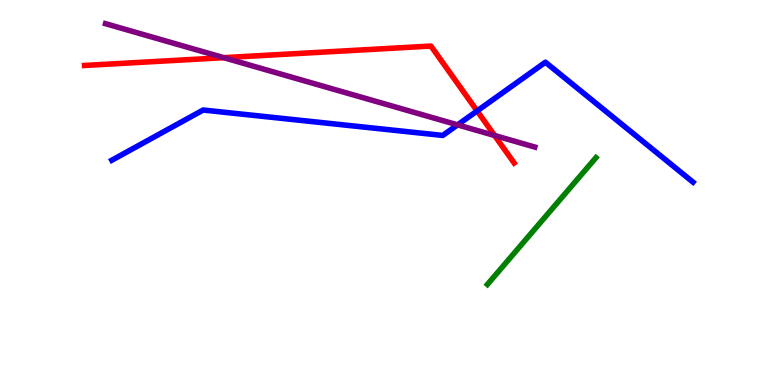[{'lines': ['blue', 'red'], 'intersections': [{'x': 6.16, 'y': 7.12}]}, {'lines': ['green', 'red'], 'intersections': []}, {'lines': ['purple', 'red'], 'intersections': [{'x': 2.89, 'y': 8.5}, {'x': 6.38, 'y': 6.48}]}, {'lines': ['blue', 'green'], 'intersections': []}, {'lines': ['blue', 'purple'], 'intersections': [{'x': 5.9, 'y': 6.76}]}, {'lines': ['green', 'purple'], 'intersections': []}]